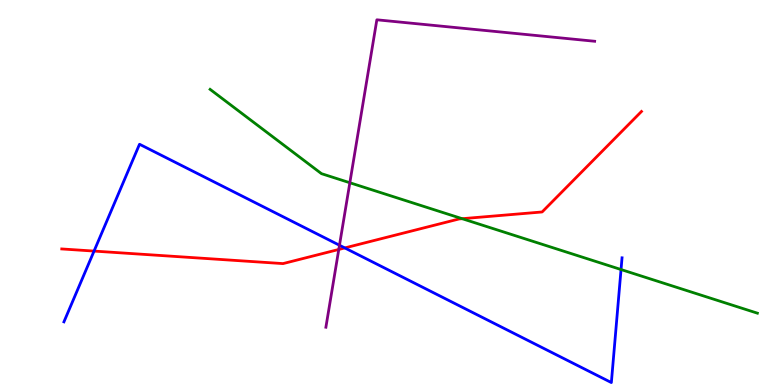[{'lines': ['blue', 'red'], 'intersections': [{'x': 1.21, 'y': 3.48}, {'x': 4.45, 'y': 3.56}]}, {'lines': ['green', 'red'], 'intersections': [{'x': 5.96, 'y': 4.32}]}, {'lines': ['purple', 'red'], 'intersections': [{'x': 4.37, 'y': 3.52}]}, {'lines': ['blue', 'green'], 'intersections': [{'x': 8.01, 'y': 3.0}]}, {'lines': ['blue', 'purple'], 'intersections': [{'x': 4.38, 'y': 3.63}]}, {'lines': ['green', 'purple'], 'intersections': [{'x': 4.51, 'y': 5.25}]}]